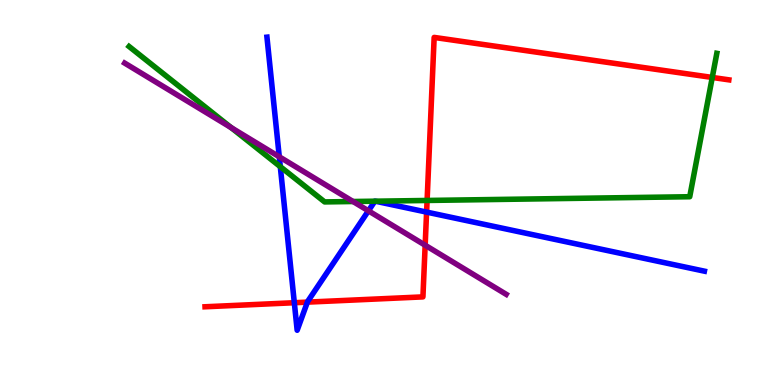[{'lines': ['blue', 'red'], 'intersections': [{'x': 3.8, 'y': 2.14}, {'x': 3.97, 'y': 2.15}, {'x': 5.5, 'y': 4.49}]}, {'lines': ['green', 'red'], 'intersections': [{'x': 5.51, 'y': 4.79}, {'x': 9.19, 'y': 7.99}]}, {'lines': ['purple', 'red'], 'intersections': [{'x': 5.49, 'y': 3.63}]}, {'lines': ['blue', 'green'], 'intersections': [{'x': 3.62, 'y': 5.67}, {'x': 4.84, 'y': 4.77}, {'x': 4.84, 'y': 4.77}]}, {'lines': ['blue', 'purple'], 'intersections': [{'x': 3.6, 'y': 5.93}, {'x': 4.75, 'y': 4.52}]}, {'lines': ['green', 'purple'], 'intersections': [{'x': 2.98, 'y': 6.68}, {'x': 4.56, 'y': 4.77}]}]